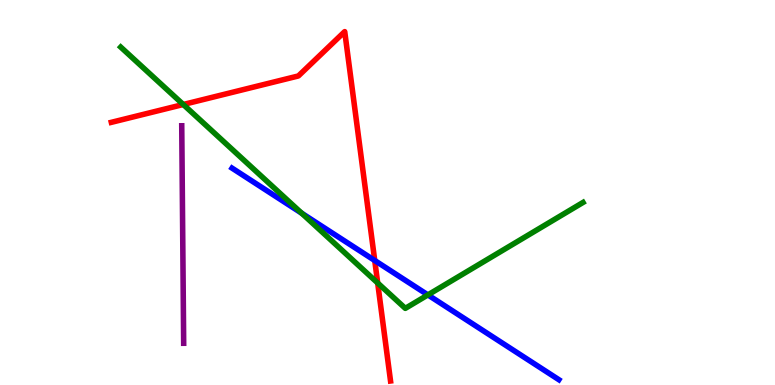[{'lines': ['blue', 'red'], 'intersections': [{'x': 4.84, 'y': 3.23}]}, {'lines': ['green', 'red'], 'intersections': [{'x': 2.36, 'y': 7.29}, {'x': 4.87, 'y': 2.65}]}, {'lines': ['purple', 'red'], 'intersections': []}, {'lines': ['blue', 'green'], 'intersections': [{'x': 3.89, 'y': 4.46}, {'x': 5.52, 'y': 2.34}]}, {'lines': ['blue', 'purple'], 'intersections': []}, {'lines': ['green', 'purple'], 'intersections': []}]